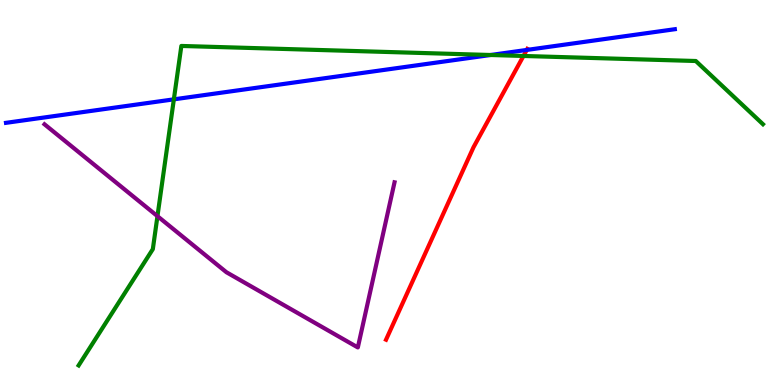[{'lines': ['blue', 'red'], 'intersections': [{'x': 6.8, 'y': 8.7}]}, {'lines': ['green', 'red'], 'intersections': [{'x': 6.75, 'y': 8.55}]}, {'lines': ['purple', 'red'], 'intersections': []}, {'lines': ['blue', 'green'], 'intersections': [{'x': 2.24, 'y': 7.42}, {'x': 6.33, 'y': 8.57}]}, {'lines': ['blue', 'purple'], 'intersections': []}, {'lines': ['green', 'purple'], 'intersections': [{'x': 2.03, 'y': 4.39}]}]